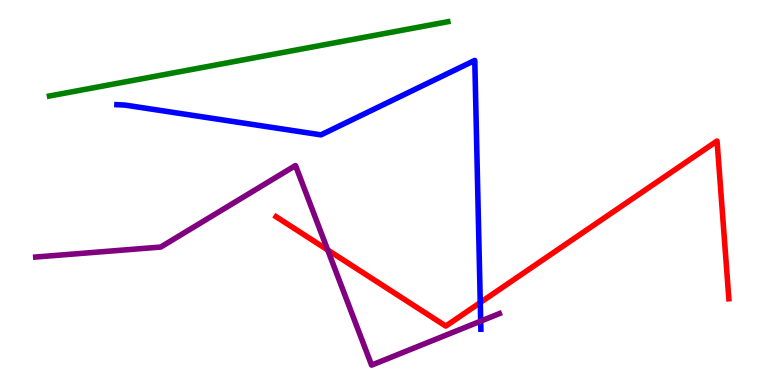[{'lines': ['blue', 'red'], 'intersections': [{'x': 6.2, 'y': 2.14}]}, {'lines': ['green', 'red'], 'intersections': []}, {'lines': ['purple', 'red'], 'intersections': [{'x': 4.23, 'y': 3.51}]}, {'lines': ['blue', 'green'], 'intersections': []}, {'lines': ['blue', 'purple'], 'intersections': [{'x': 6.2, 'y': 1.66}]}, {'lines': ['green', 'purple'], 'intersections': []}]